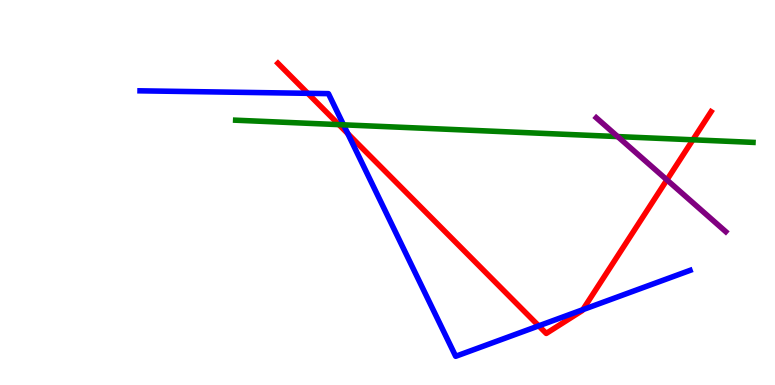[{'lines': ['blue', 'red'], 'intersections': [{'x': 3.97, 'y': 7.58}, {'x': 4.49, 'y': 6.53}, {'x': 6.95, 'y': 1.54}, {'x': 7.52, 'y': 1.96}]}, {'lines': ['green', 'red'], 'intersections': [{'x': 4.37, 'y': 6.76}, {'x': 8.94, 'y': 6.37}]}, {'lines': ['purple', 'red'], 'intersections': [{'x': 8.61, 'y': 5.33}]}, {'lines': ['blue', 'green'], 'intersections': [{'x': 4.43, 'y': 6.76}]}, {'lines': ['blue', 'purple'], 'intersections': []}, {'lines': ['green', 'purple'], 'intersections': [{'x': 7.97, 'y': 6.45}]}]